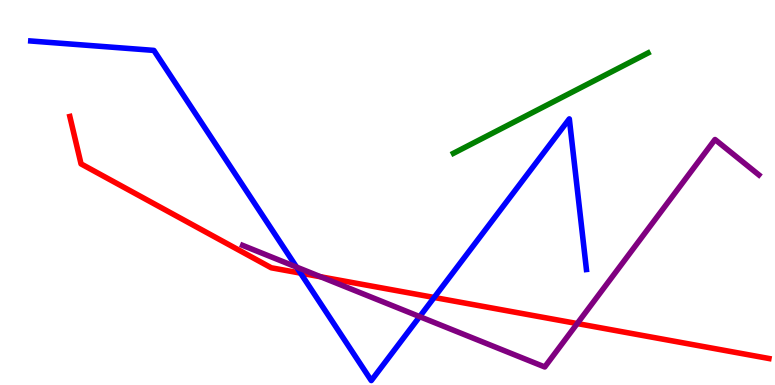[{'lines': ['blue', 'red'], 'intersections': [{'x': 3.88, 'y': 2.91}, {'x': 5.6, 'y': 2.27}]}, {'lines': ['green', 'red'], 'intersections': []}, {'lines': ['purple', 'red'], 'intersections': [{'x': 4.14, 'y': 2.81}, {'x': 7.45, 'y': 1.6}]}, {'lines': ['blue', 'green'], 'intersections': []}, {'lines': ['blue', 'purple'], 'intersections': [{'x': 3.83, 'y': 3.06}, {'x': 5.42, 'y': 1.78}]}, {'lines': ['green', 'purple'], 'intersections': []}]